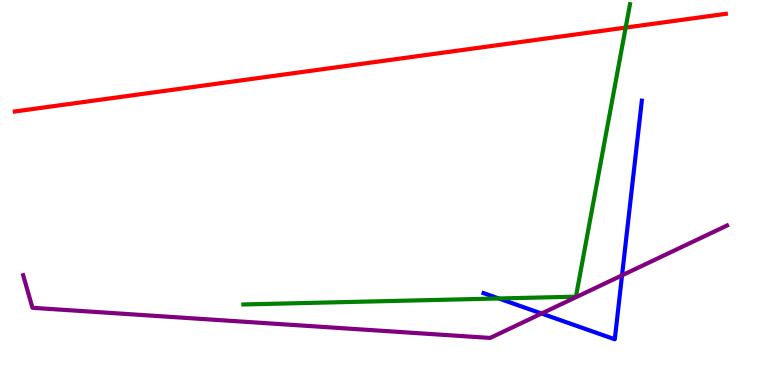[{'lines': ['blue', 'red'], 'intersections': []}, {'lines': ['green', 'red'], 'intersections': [{'x': 8.07, 'y': 9.28}]}, {'lines': ['purple', 'red'], 'intersections': []}, {'lines': ['blue', 'green'], 'intersections': [{'x': 6.44, 'y': 2.25}]}, {'lines': ['blue', 'purple'], 'intersections': [{'x': 6.99, 'y': 1.86}, {'x': 8.03, 'y': 2.85}]}, {'lines': ['green', 'purple'], 'intersections': []}]